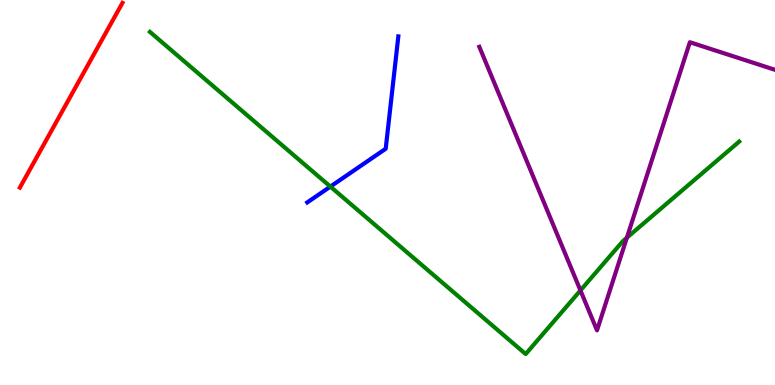[{'lines': ['blue', 'red'], 'intersections': []}, {'lines': ['green', 'red'], 'intersections': []}, {'lines': ['purple', 'red'], 'intersections': []}, {'lines': ['blue', 'green'], 'intersections': [{'x': 4.26, 'y': 5.15}]}, {'lines': ['blue', 'purple'], 'intersections': []}, {'lines': ['green', 'purple'], 'intersections': [{'x': 7.49, 'y': 2.46}, {'x': 8.09, 'y': 3.83}]}]